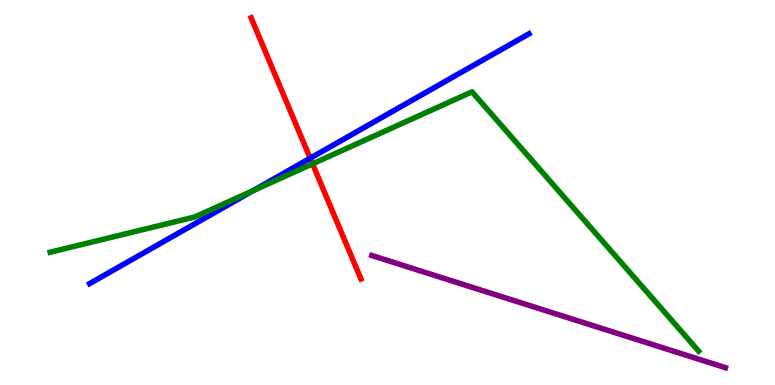[{'lines': ['blue', 'red'], 'intersections': [{'x': 4.0, 'y': 5.89}]}, {'lines': ['green', 'red'], 'intersections': [{'x': 4.03, 'y': 5.74}]}, {'lines': ['purple', 'red'], 'intersections': []}, {'lines': ['blue', 'green'], 'intersections': [{'x': 3.27, 'y': 5.05}]}, {'lines': ['blue', 'purple'], 'intersections': []}, {'lines': ['green', 'purple'], 'intersections': []}]